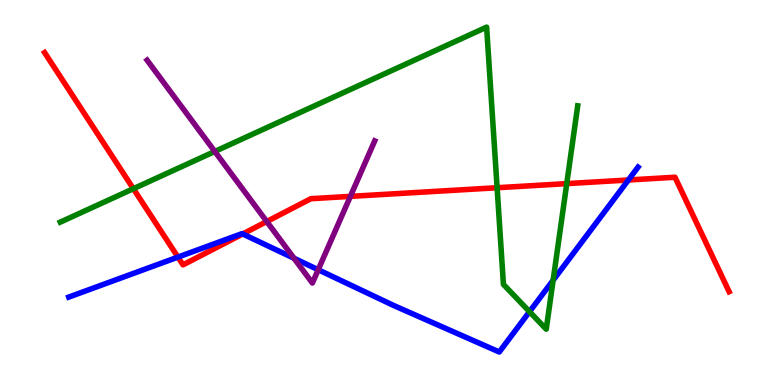[{'lines': ['blue', 'red'], 'intersections': [{'x': 2.3, 'y': 3.32}, {'x': 3.13, 'y': 3.92}, {'x': 8.11, 'y': 5.32}]}, {'lines': ['green', 'red'], 'intersections': [{'x': 1.72, 'y': 5.1}, {'x': 6.41, 'y': 5.12}, {'x': 7.31, 'y': 5.23}]}, {'lines': ['purple', 'red'], 'intersections': [{'x': 3.44, 'y': 4.25}, {'x': 4.52, 'y': 4.9}]}, {'lines': ['blue', 'green'], 'intersections': [{'x': 6.83, 'y': 1.9}, {'x': 7.14, 'y': 2.72}]}, {'lines': ['blue', 'purple'], 'intersections': [{'x': 3.79, 'y': 3.29}, {'x': 4.11, 'y': 2.99}]}, {'lines': ['green', 'purple'], 'intersections': [{'x': 2.77, 'y': 6.07}]}]